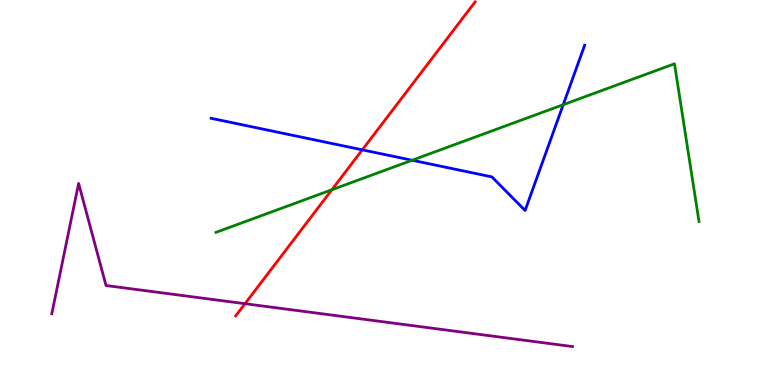[{'lines': ['blue', 'red'], 'intersections': [{'x': 4.67, 'y': 6.11}]}, {'lines': ['green', 'red'], 'intersections': [{'x': 4.28, 'y': 5.07}]}, {'lines': ['purple', 'red'], 'intersections': [{'x': 3.16, 'y': 2.11}]}, {'lines': ['blue', 'green'], 'intersections': [{'x': 5.32, 'y': 5.84}, {'x': 7.27, 'y': 7.28}]}, {'lines': ['blue', 'purple'], 'intersections': []}, {'lines': ['green', 'purple'], 'intersections': []}]